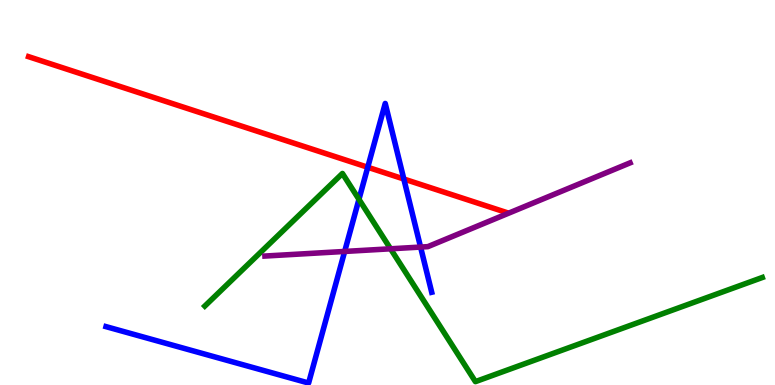[{'lines': ['blue', 'red'], 'intersections': [{'x': 4.75, 'y': 5.66}, {'x': 5.21, 'y': 5.35}]}, {'lines': ['green', 'red'], 'intersections': []}, {'lines': ['purple', 'red'], 'intersections': []}, {'lines': ['blue', 'green'], 'intersections': [{'x': 4.63, 'y': 4.82}]}, {'lines': ['blue', 'purple'], 'intersections': [{'x': 4.45, 'y': 3.47}, {'x': 5.43, 'y': 3.58}]}, {'lines': ['green', 'purple'], 'intersections': [{'x': 5.04, 'y': 3.54}]}]